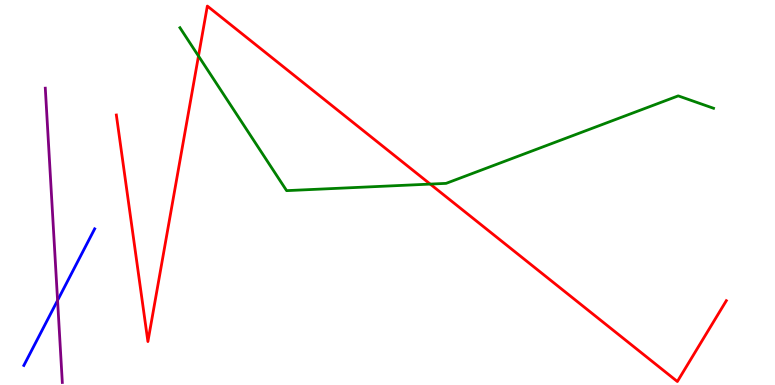[{'lines': ['blue', 'red'], 'intersections': []}, {'lines': ['green', 'red'], 'intersections': [{'x': 2.56, 'y': 8.54}, {'x': 5.55, 'y': 5.22}]}, {'lines': ['purple', 'red'], 'intersections': []}, {'lines': ['blue', 'green'], 'intersections': []}, {'lines': ['blue', 'purple'], 'intersections': [{'x': 0.743, 'y': 2.2}]}, {'lines': ['green', 'purple'], 'intersections': []}]